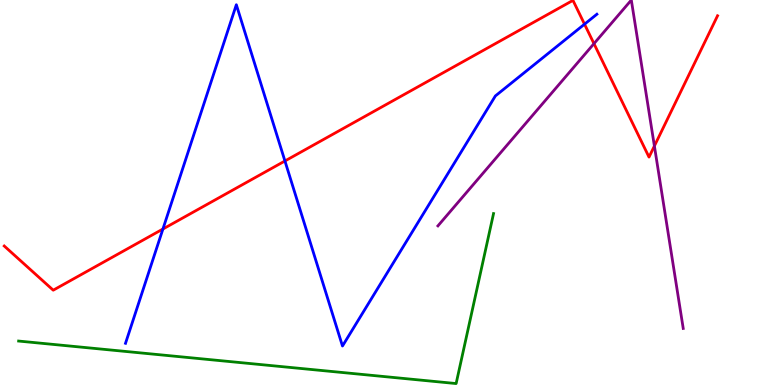[{'lines': ['blue', 'red'], 'intersections': [{'x': 2.1, 'y': 4.05}, {'x': 3.68, 'y': 5.82}, {'x': 7.54, 'y': 9.37}]}, {'lines': ['green', 'red'], 'intersections': []}, {'lines': ['purple', 'red'], 'intersections': [{'x': 7.66, 'y': 8.87}, {'x': 8.44, 'y': 6.21}]}, {'lines': ['blue', 'green'], 'intersections': []}, {'lines': ['blue', 'purple'], 'intersections': []}, {'lines': ['green', 'purple'], 'intersections': []}]